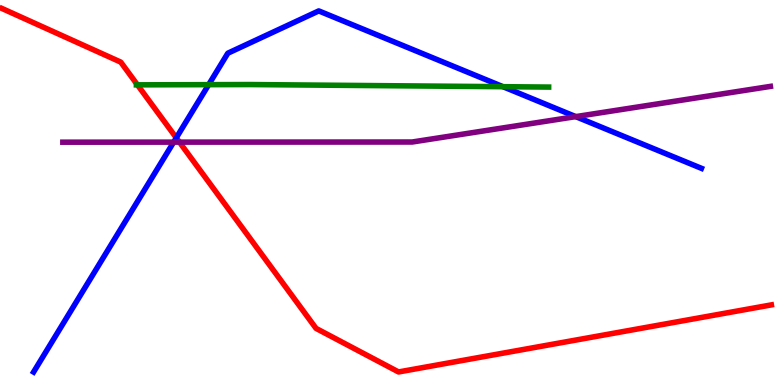[{'lines': ['blue', 'red'], 'intersections': [{'x': 2.27, 'y': 6.42}]}, {'lines': ['green', 'red'], 'intersections': [{'x': 1.77, 'y': 7.8}]}, {'lines': ['purple', 'red'], 'intersections': [{'x': 2.32, 'y': 6.31}]}, {'lines': ['blue', 'green'], 'intersections': [{'x': 2.69, 'y': 7.8}, {'x': 6.49, 'y': 7.75}]}, {'lines': ['blue', 'purple'], 'intersections': [{'x': 2.24, 'y': 6.31}, {'x': 7.43, 'y': 6.97}]}, {'lines': ['green', 'purple'], 'intersections': []}]